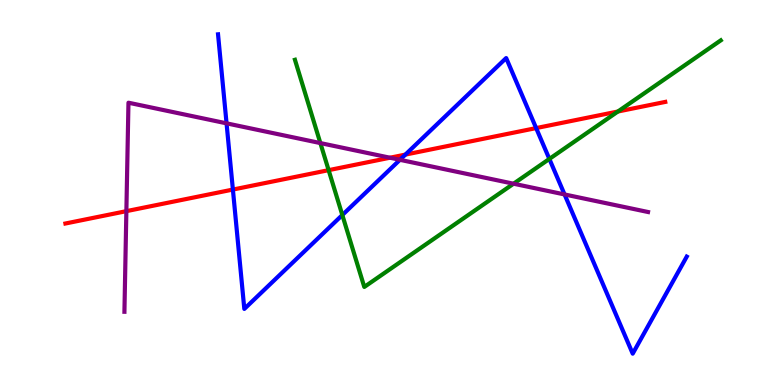[{'lines': ['blue', 'red'], 'intersections': [{'x': 3.01, 'y': 5.08}, {'x': 5.23, 'y': 5.98}, {'x': 6.92, 'y': 6.67}]}, {'lines': ['green', 'red'], 'intersections': [{'x': 4.24, 'y': 5.58}, {'x': 7.97, 'y': 7.1}]}, {'lines': ['purple', 'red'], 'intersections': [{'x': 1.63, 'y': 4.52}, {'x': 5.03, 'y': 5.9}]}, {'lines': ['blue', 'green'], 'intersections': [{'x': 4.42, 'y': 4.42}, {'x': 7.09, 'y': 5.87}]}, {'lines': ['blue', 'purple'], 'intersections': [{'x': 2.92, 'y': 6.8}, {'x': 5.16, 'y': 5.85}, {'x': 7.28, 'y': 4.95}]}, {'lines': ['green', 'purple'], 'intersections': [{'x': 4.13, 'y': 6.28}, {'x': 6.63, 'y': 5.23}]}]